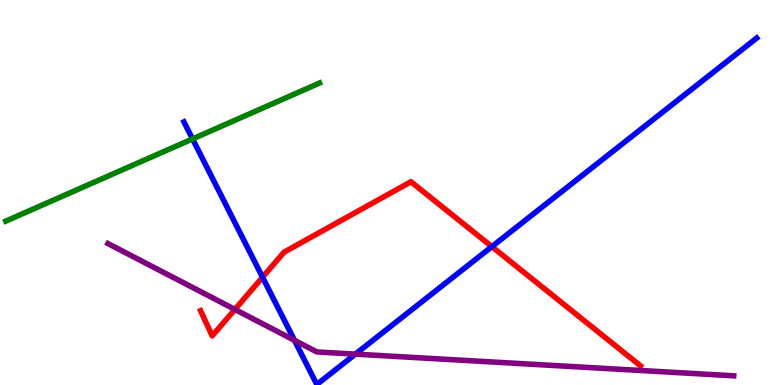[{'lines': ['blue', 'red'], 'intersections': [{'x': 3.39, 'y': 2.8}, {'x': 6.35, 'y': 3.59}]}, {'lines': ['green', 'red'], 'intersections': []}, {'lines': ['purple', 'red'], 'intersections': [{'x': 3.03, 'y': 1.96}]}, {'lines': ['blue', 'green'], 'intersections': [{'x': 2.48, 'y': 6.39}]}, {'lines': ['blue', 'purple'], 'intersections': [{'x': 3.8, 'y': 1.16}, {'x': 4.59, 'y': 0.802}]}, {'lines': ['green', 'purple'], 'intersections': []}]